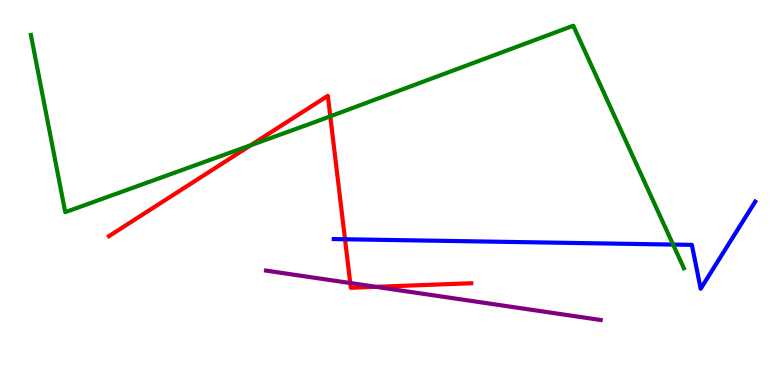[{'lines': ['blue', 'red'], 'intersections': [{'x': 4.45, 'y': 3.79}]}, {'lines': ['green', 'red'], 'intersections': [{'x': 3.24, 'y': 6.23}, {'x': 4.26, 'y': 6.98}]}, {'lines': ['purple', 'red'], 'intersections': [{'x': 4.52, 'y': 2.65}, {'x': 4.85, 'y': 2.55}]}, {'lines': ['blue', 'green'], 'intersections': [{'x': 8.69, 'y': 3.65}]}, {'lines': ['blue', 'purple'], 'intersections': []}, {'lines': ['green', 'purple'], 'intersections': []}]